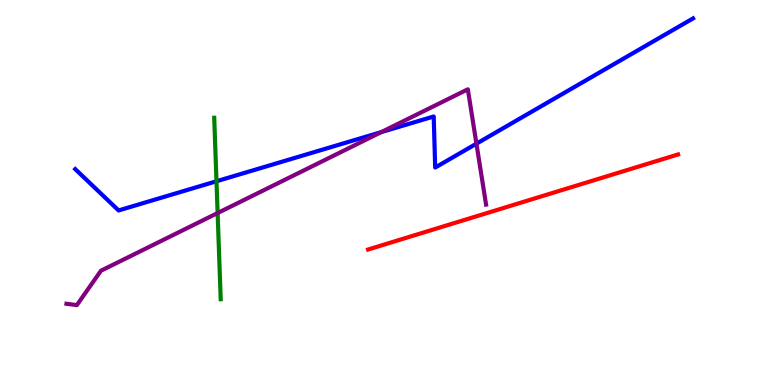[{'lines': ['blue', 'red'], 'intersections': []}, {'lines': ['green', 'red'], 'intersections': []}, {'lines': ['purple', 'red'], 'intersections': []}, {'lines': ['blue', 'green'], 'intersections': [{'x': 2.79, 'y': 5.29}]}, {'lines': ['blue', 'purple'], 'intersections': [{'x': 4.92, 'y': 6.57}, {'x': 6.15, 'y': 6.27}]}, {'lines': ['green', 'purple'], 'intersections': [{'x': 2.81, 'y': 4.47}]}]